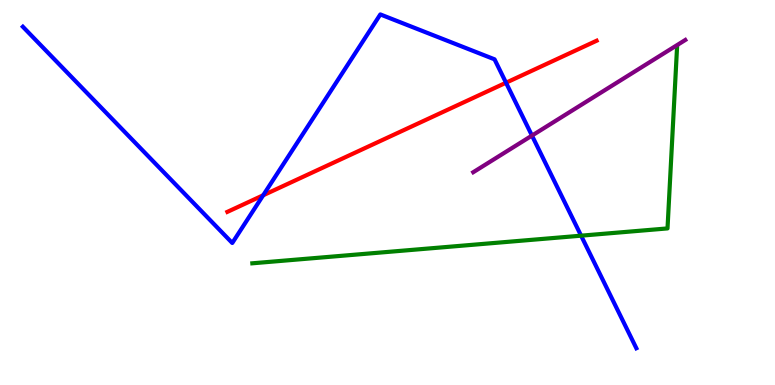[{'lines': ['blue', 'red'], 'intersections': [{'x': 3.4, 'y': 4.93}, {'x': 6.53, 'y': 7.85}]}, {'lines': ['green', 'red'], 'intersections': []}, {'lines': ['purple', 'red'], 'intersections': []}, {'lines': ['blue', 'green'], 'intersections': [{'x': 7.5, 'y': 3.88}]}, {'lines': ['blue', 'purple'], 'intersections': [{'x': 6.86, 'y': 6.48}]}, {'lines': ['green', 'purple'], 'intersections': []}]